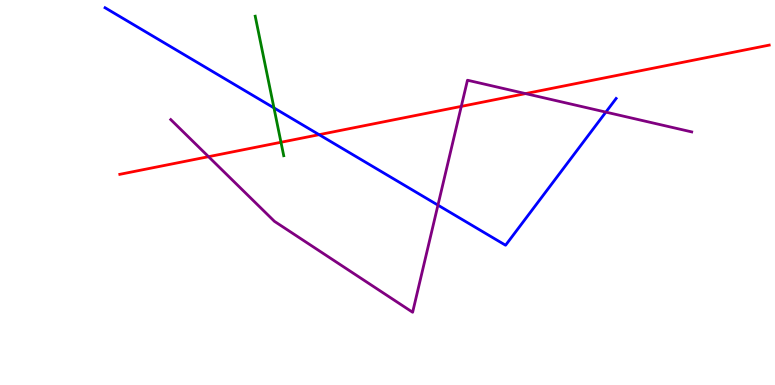[{'lines': ['blue', 'red'], 'intersections': [{'x': 4.12, 'y': 6.5}]}, {'lines': ['green', 'red'], 'intersections': [{'x': 3.63, 'y': 6.3}]}, {'lines': ['purple', 'red'], 'intersections': [{'x': 2.69, 'y': 5.93}, {'x': 5.95, 'y': 7.24}, {'x': 6.78, 'y': 7.57}]}, {'lines': ['blue', 'green'], 'intersections': [{'x': 3.53, 'y': 7.2}]}, {'lines': ['blue', 'purple'], 'intersections': [{'x': 5.65, 'y': 4.67}, {'x': 7.82, 'y': 7.09}]}, {'lines': ['green', 'purple'], 'intersections': []}]